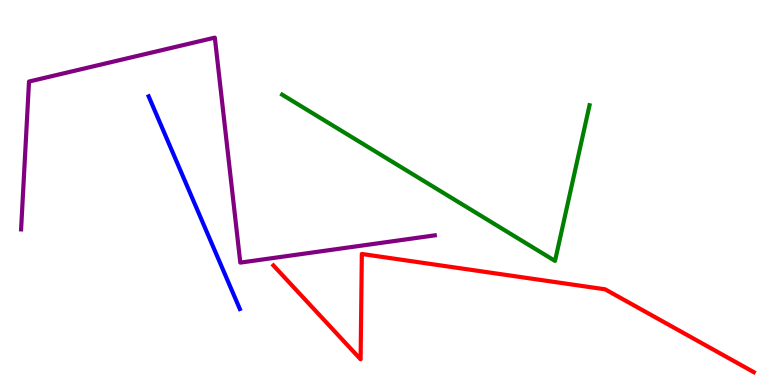[{'lines': ['blue', 'red'], 'intersections': []}, {'lines': ['green', 'red'], 'intersections': []}, {'lines': ['purple', 'red'], 'intersections': []}, {'lines': ['blue', 'green'], 'intersections': []}, {'lines': ['blue', 'purple'], 'intersections': []}, {'lines': ['green', 'purple'], 'intersections': []}]